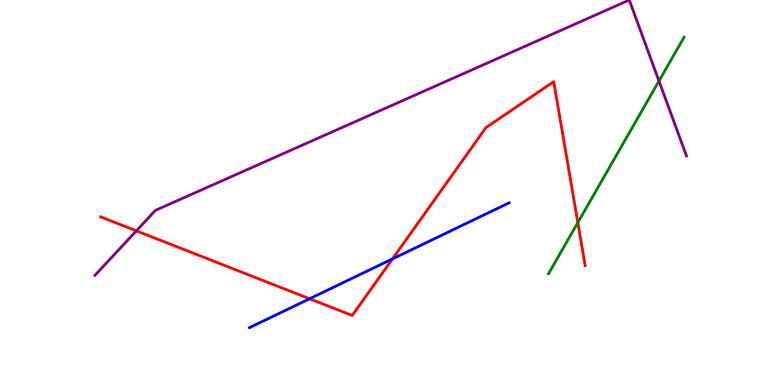[{'lines': ['blue', 'red'], 'intersections': [{'x': 3.99, 'y': 2.24}, {'x': 5.06, 'y': 3.28}]}, {'lines': ['green', 'red'], 'intersections': [{'x': 7.46, 'y': 4.22}]}, {'lines': ['purple', 'red'], 'intersections': [{'x': 1.76, 'y': 4.0}]}, {'lines': ['blue', 'green'], 'intersections': []}, {'lines': ['blue', 'purple'], 'intersections': []}, {'lines': ['green', 'purple'], 'intersections': [{'x': 8.5, 'y': 7.9}]}]